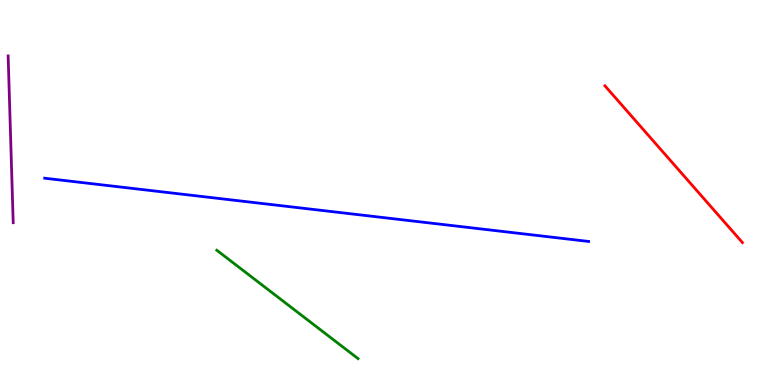[{'lines': ['blue', 'red'], 'intersections': []}, {'lines': ['green', 'red'], 'intersections': []}, {'lines': ['purple', 'red'], 'intersections': []}, {'lines': ['blue', 'green'], 'intersections': []}, {'lines': ['blue', 'purple'], 'intersections': []}, {'lines': ['green', 'purple'], 'intersections': []}]